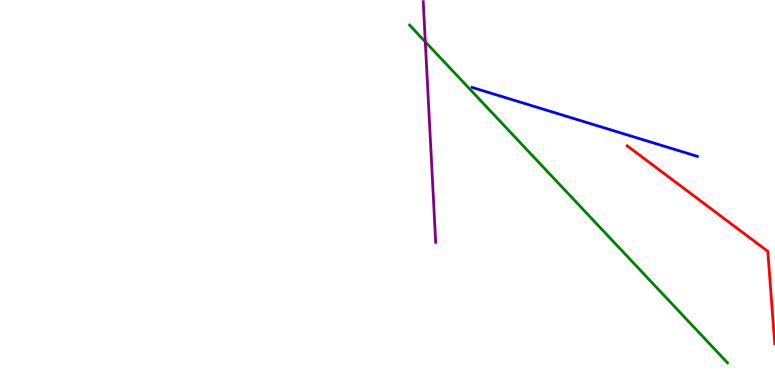[{'lines': ['blue', 'red'], 'intersections': []}, {'lines': ['green', 'red'], 'intersections': []}, {'lines': ['purple', 'red'], 'intersections': []}, {'lines': ['blue', 'green'], 'intersections': []}, {'lines': ['blue', 'purple'], 'intersections': []}, {'lines': ['green', 'purple'], 'intersections': [{'x': 5.49, 'y': 8.91}]}]